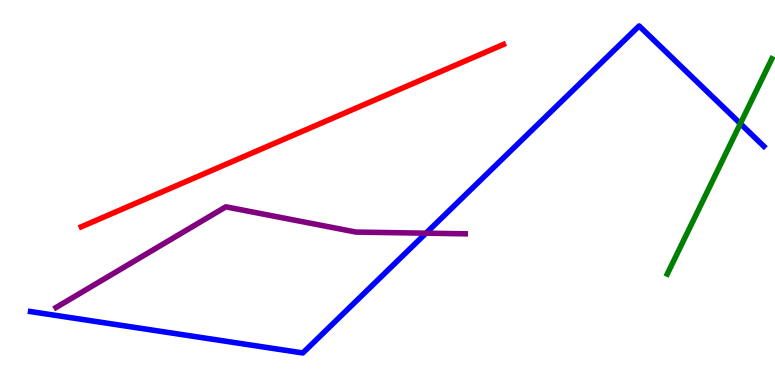[{'lines': ['blue', 'red'], 'intersections': []}, {'lines': ['green', 'red'], 'intersections': []}, {'lines': ['purple', 'red'], 'intersections': []}, {'lines': ['blue', 'green'], 'intersections': [{'x': 9.55, 'y': 6.79}]}, {'lines': ['blue', 'purple'], 'intersections': [{'x': 5.5, 'y': 3.94}]}, {'lines': ['green', 'purple'], 'intersections': []}]